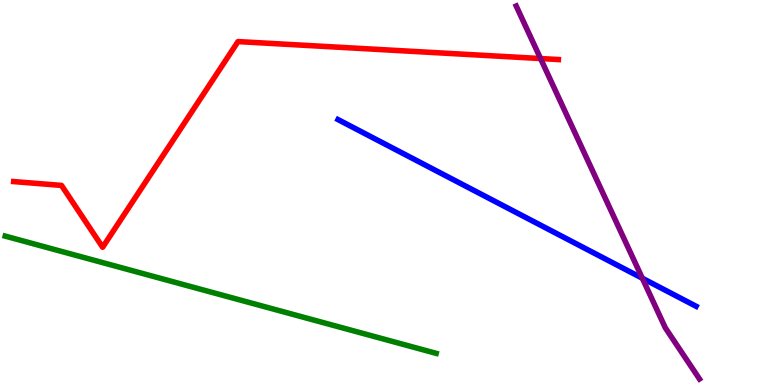[{'lines': ['blue', 'red'], 'intersections': []}, {'lines': ['green', 'red'], 'intersections': []}, {'lines': ['purple', 'red'], 'intersections': [{'x': 6.97, 'y': 8.48}]}, {'lines': ['blue', 'green'], 'intersections': []}, {'lines': ['blue', 'purple'], 'intersections': [{'x': 8.29, 'y': 2.77}]}, {'lines': ['green', 'purple'], 'intersections': []}]